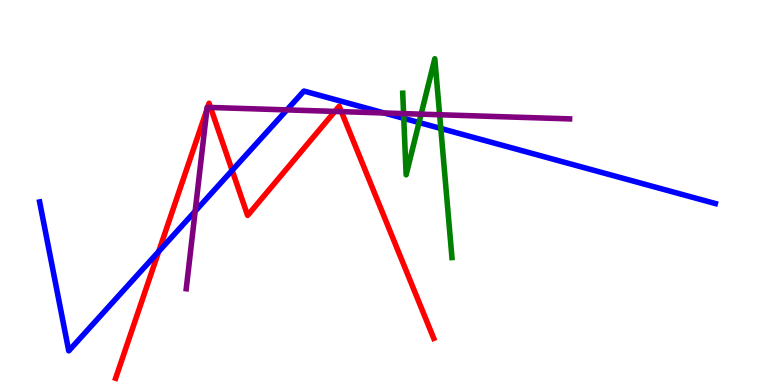[{'lines': ['blue', 'red'], 'intersections': [{'x': 2.05, 'y': 3.47}, {'x': 3.0, 'y': 5.57}]}, {'lines': ['green', 'red'], 'intersections': []}, {'lines': ['purple', 'red'], 'intersections': [{'x': 2.67, 'y': 7.15}, {'x': 2.68, 'y': 7.21}, {'x': 2.72, 'y': 7.21}, {'x': 4.32, 'y': 7.11}, {'x': 4.4, 'y': 7.1}]}, {'lines': ['blue', 'green'], 'intersections': [{'x': 5.21, 'y': 6.93}, {'x': 5.41, 'y': 6.82}, {'x': 5.69, 'y': 6.66}]}, {'lines': ['blue', 'purple'], 'intersections': [{'x': 2.52, 'y': 4.51}, {'x': 3.7, 'y': 7.15}, {'x': 4.96, 'y': 7.07}]}, {'lines': ['green', 'purple'], 'intersections': [{'x': 5.21, 'y': 7.05}, {'x': 5.43, 'y': 7.03}, {'x': 5.67, 'y': 7.02}]}]